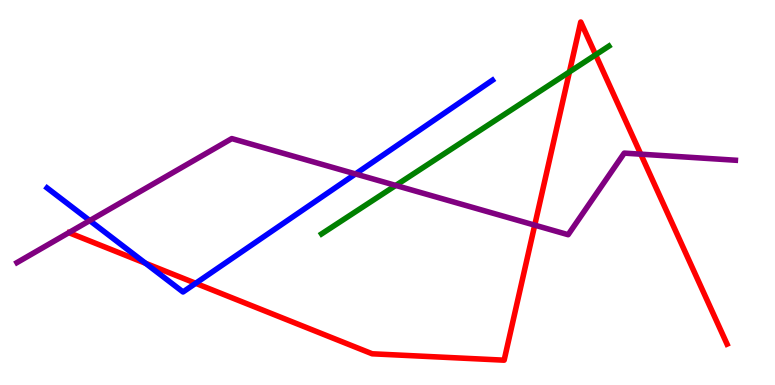[{'lines': ['blue', 'red'], 'intersections': [{'x': 1.88, 'y': 3.16}, {'x': 2.52, 'y': 2.64}]}, {'lines': ['green', 'red'], 'intersections': [{'x': 7.35, 'y': 8.13}, {'x': 7.69, 'y': 8.58}]}, {'lines': ['purple', 'red'], 'intersections': [{'x': 6.9, 'y': 4.15}, {'x': 8.27, 'y': 6.0}]}, {'lines': ['blue', 'green'], 'intersections': []}, {'lines': ['blue', 'purple'], 'intersections': [{'x': 1.16, 'y': 4.27}, {'x': 4.59, 'y': 5.48}]}, {'lines': ['green', 'purple'], 'intersections': [{'x': 5.11, 'y': 5.18}]}]